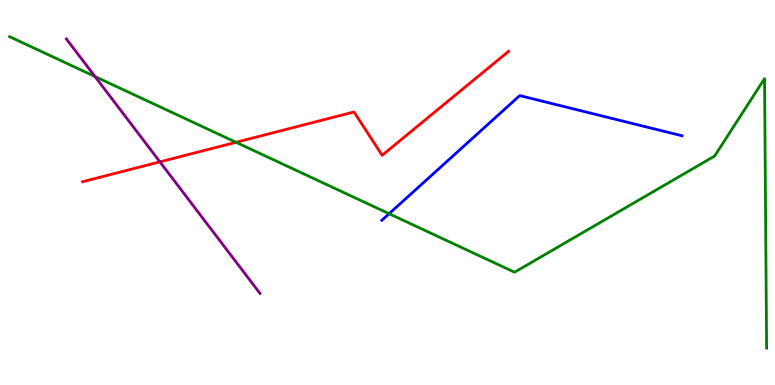[{'lines': ['blue', 'red'], 'intersections': []}, {'lines': ['green', 'red'], 'intersections': [{'x': 3.05, 'y': 6.3}]}, {'lines': ['purple', 'red'], 'intersections': [{'x': 2.06, 'y': 5.8}]}, {'lines': ['blue', 'green'], 'intersections': [{'x': 5.02, 'y': 4.45}]}, {'lines': ['blue', 'purple'], 'intersections': []}, {'lines': ['green', 'purple'], 'intersections': [{'x': 1.23, 'y': 8.01}]}]